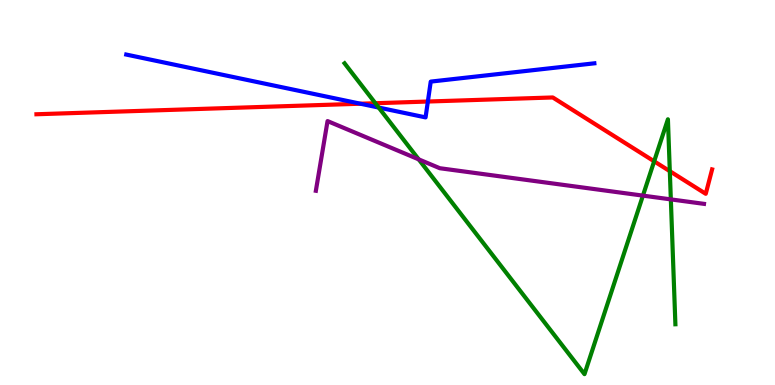[{'lines': ['blue', 'red'], 'intersections': [{'x': 4.65, 'y': 7.31}, {'x': 5.52, 'y': 7.36}]}, {'lines': ['green', 'red'], 'intersections': [{'x': 4.84, 'y': 7.32}, {'x': 8.44, 'y': 5.81}, {'x': 8.64, 'y': 5.55}]}, {'lines': ['purple', 'red'], 'intersections': []}, {'lines': ['blue', 'green'], 'intersections': [{'x': 4.89, 'y': 7.21}]}, {'lines': ['blue', 'purple'], 'intersections': []}, {'lines': ['green', 'purple'], 'intersections': [{'x': 5.4, 'y': 5.86}, {'x': 8.3, 'y': 4.92}, {'x': 8.66, 'y': 4.82}]}]